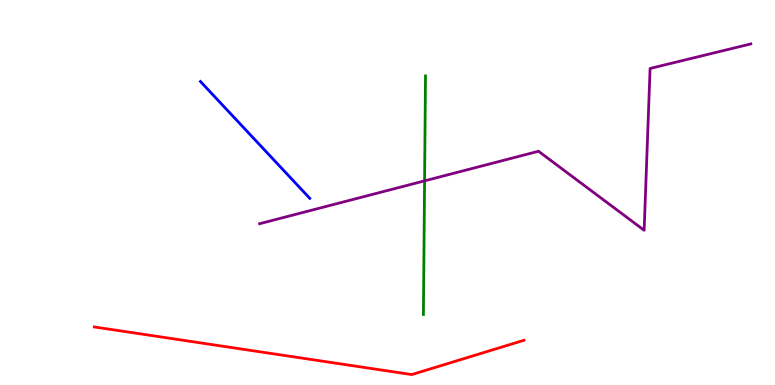[{'lines': ['blue', 'red'], 'intersections': []}, {'lines': ['green', 'red'], 'intersections': []}, {'lines': ['purple', 'red'], 'intersections': []}, {'lines': ['blue', 'green'], 'intersections': []}, {'lines': ['blue', 'purple'], 'intersections': []}, {'lines': ['green', 'purple'], 'intersections': [{'x': 5.48, 'y': 5.3}]}]